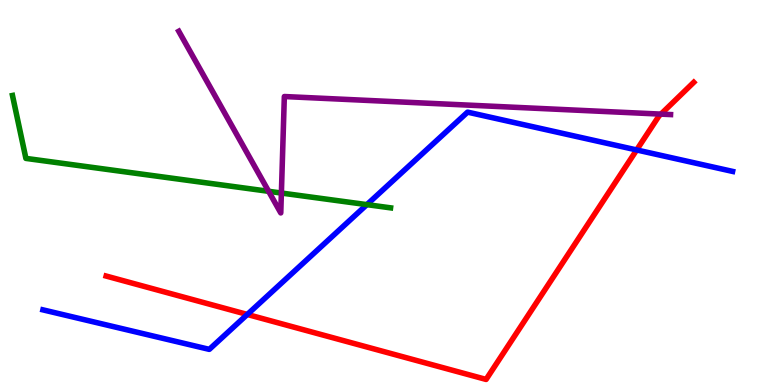[{'lines': ['blue', 'red'], 'intersections': [{'x': 3.19, 'y': 1.83}, {'x': 8.22, 'y': 6.11}]}, {'lines': ['green', 'red'], 'intersections': []}, {'lines': ['purple', 'red'], 'intersections': [{'x': 8.53, 'y': 7.04}]}, {'lines': ['blue', 'green'], 'intersections': [{'x': 4.73, 'y': 4.68}]}, {'lines': ['blue', 'purple'], 'intersections': []}, {'lines': ['green', 'purple'], 'intersections': [{'x': 3.47, 'y': 5.03}, {'x': 3.63, 'y': 4.99}]}]